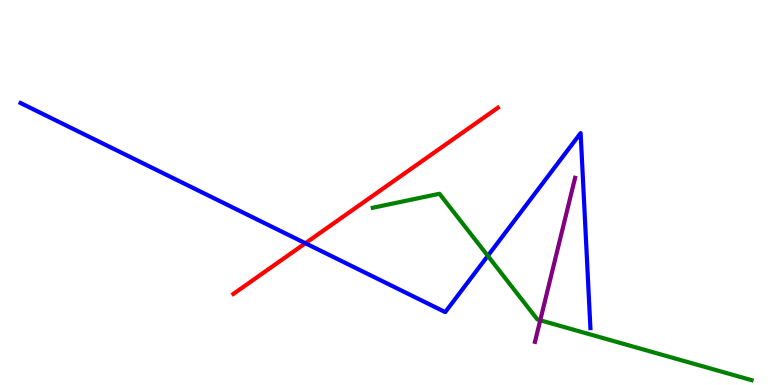[{'lines': ['blue', 'red'], 'intersections': [{'x': 3.94, 'y': 3.68}]}, {'lines': ['green', 'red'], 'intersections': []}, {'lines': ['purple', 'red'], 'intersections': []}, {'lines': ['blue', 'green'], 'intersections': [{'x': 6.29, 'y': 3.35}]}, {'lines': ['blue', 'purple'], 'intersections': []}, {'lines': ['green', 'purple'], 'intersections': [{'x': 6.97, 'y': 1.68}]}]